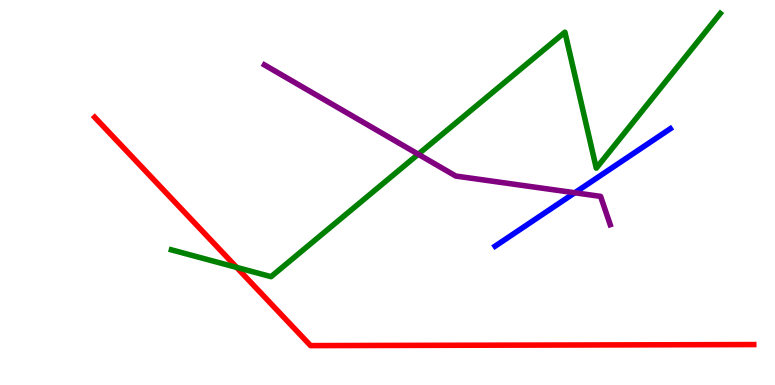[{'lines': ['blue', 'red'], 'intersections': []}, {'lines': ['green', 'red'], 'intersections': [{'x': 3.05, 'y': 3.05}]}, {'lines': ['purple', 'red'], 'intersections': []}, {'lines': ['blue', 'green'], 'intersections': []}, {'lines': ['blue', 'purple'], 'intersections': [{'x': 7.42, 'y': 4.99}]}, {'lines': ['green', 'purple'], 'intersections': [{'x': 5.4, 'y': 5.99}]}]